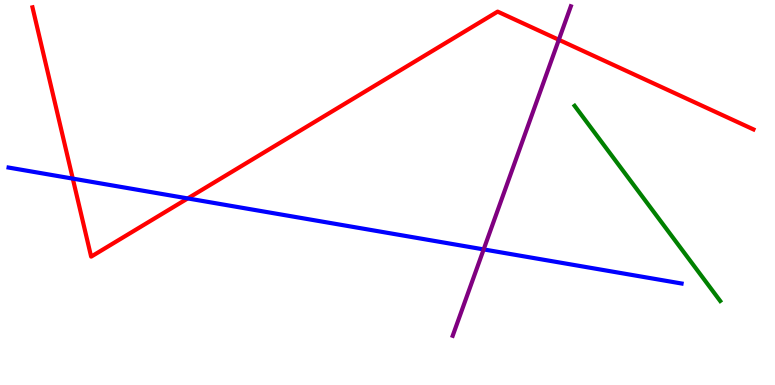[{'lines': ['blue', 'red'], 'intersections': [{'x': 0.939, 'y': 5.36}, {'x': 2.42, 'y': 4.85}]}, {'lines': ['green', 'red'], 'intersections': []}, {'lines': ['purple', 'red'], 'intersections': [{'x': 7.21, 'y': 8.97}]}, {'lines': ['blue', 'green'], 'intersections': []}, {'lines': ['blue', 'purple'], 'intersections': [{'x': 6.24, 'y': 3.52}]}, {'lines': ['green', 'purple'], 'intersections': []}]